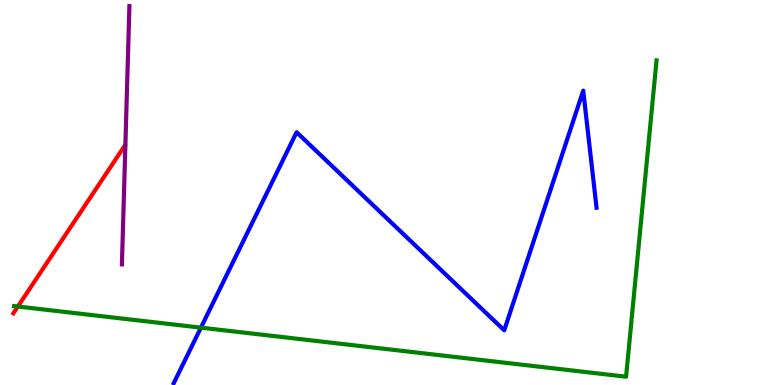[{'lines': ['blue', 'red'], 'intersections': []}, {'lines': ['green', 'red'], 'intersections': [{'x': 0.231, 'y': 2.04}]}, {'lines': ['purple', 'red'], 'intersections': []}, {'lines': ['blue', 'green'], 'intersections': [{'x': 2.59, 'y': 1.49}]}, {'lines': ['blue', 'purple'], 'intersections': []}, {'lines': ['green', 'purple'], 'intersections': []}]